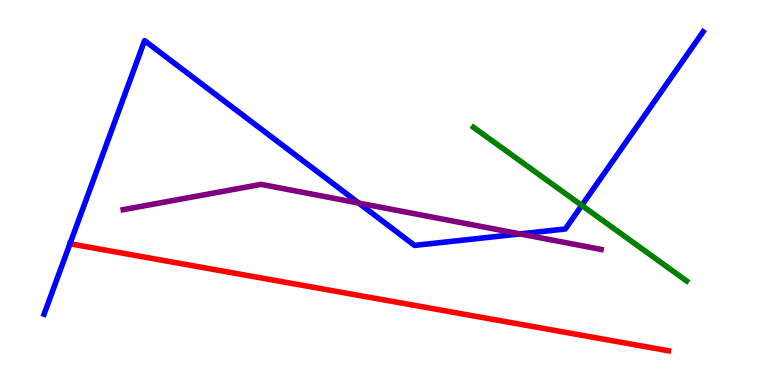[{'lines': ['blue', 'red'], 'intersections': [{'x': 0.903, 'y': 3.67}]}, {'lines': ['green', 'red'], 'intersections': []}, {'lines': ['purple', 'red'], 'intersections': []}, {'lines': ['blue', 'green'], 'intersections': [{'x': 7.51, 'y': 4.66}]}, {'lines': ['blue', 'purple'], 'intersections': [{'x': 4.63, 'y': 4.73}, {'x': 6.71, 'y': 3.92}]}, {'lines': ['green', 'purple'], 'intersections': []}]